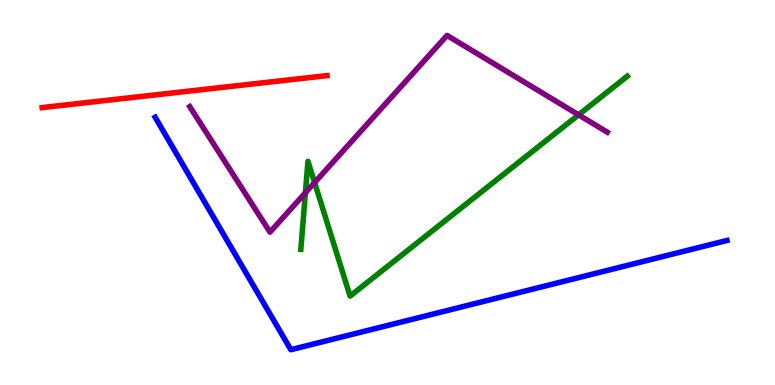[{'lines': ['blue', 'red'], 'intersections': []}, {'lines': ['green', 'red'], 'intersections': []}, {'lines': ['purple', 'red'], 'intersections': []}, {'lines': ['blue', 'green'], 'intersections': []}, {'lines': ['blue', 'purple'], 'intersections': []}, {'lines': ['green', 'purple'], 'intersections': [{'x': 3.94, 'y': 4.99}, {'x': 4.06, 'y': 5.26}, {'x': 7.47, 'y': 7.02}]}]